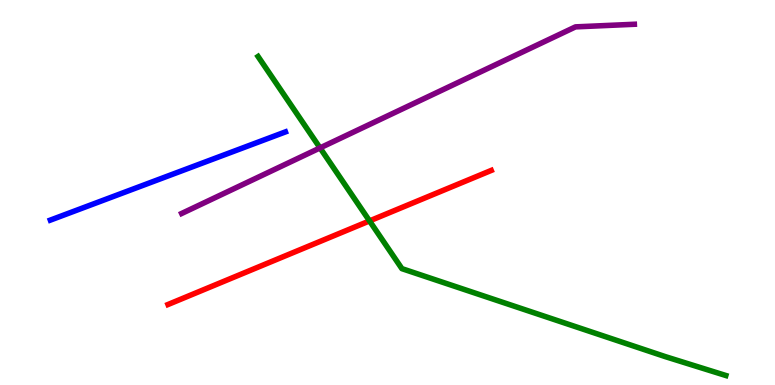[{'lines': ['blue', 'red'], 'intersections': []}, {'lines': ['green', 'red'], 'intersections': [{'x': 4.77, 'y': 4.26}]}, {'lines': ['purple', 'red'], 'intersections': []}, {'lines': ['blue', 'green'], 'intersections': []}, {'lines': ['blue', 'purple'], 'intersections': []}, {'lines': ['green', 'purple'], 'intersections': [{'x': 4.13, 'y': 6.16}]}]